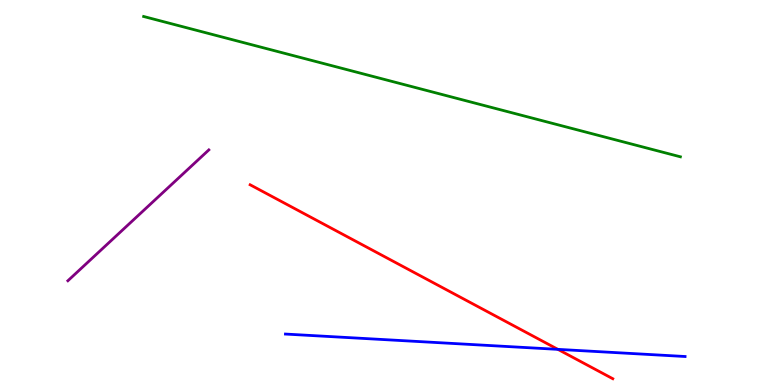[{'lines': ['blue', 'red'], 'intersections': [{'x': 7.2, 'y': 0.926}]}, {'lines': ['green', 'red'], 'intersections': []}, {'lines': ['purple', 'red'], 'intersections': []}, {'lines': ['blue', 'green'], 'intersections': []}, {'lines': ['blue', 'purple'], 'intersections': []}, {'lines': ['green', 'purple'], 'intersections': []}]